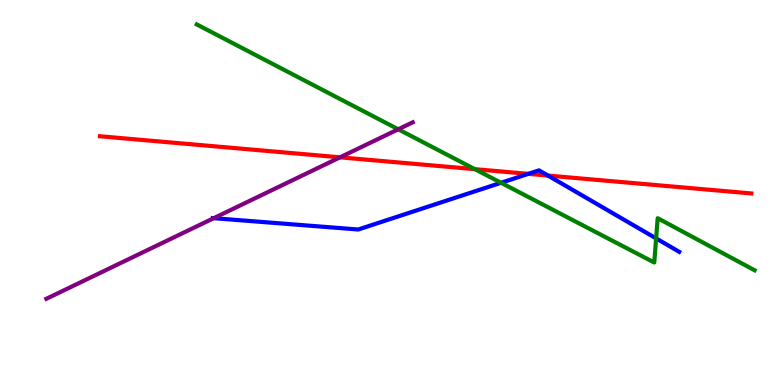[{'lines': ['blue', 'red'], 'intersections': [{'x': 6.82, 'y': 5.48}, {'x': 7.07, 'y': 5.44}]}, {'lines': ['green', 'red'], 'intersections': [{'x': 6.13, 'y': 5.61}]}, {'lines': ['purple', 'red'], 'intersections': [{'x': 4.39, 'y': 5.91}]}, {'lines': ['blue', 'green'], 'intersections': [{'x': 6.46, 'y': 5.25}, {'x': 8.47, 'y': 3.81}]}, {'lines': ['blue', 'purple'], 'intersections': [{'x': 2.76, 'y': 4.33}]}, {'lines': ['green', 'purple'], 'intersections': [{'x': 5.14, 'y': 6.64}]}]